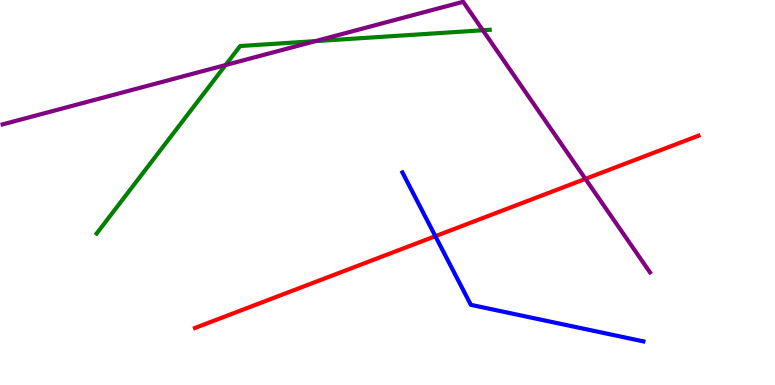[{'lines': ['blue', 'red'], 'intersections': [{'x': 5.62, 'y': 3.87}]}, {'lines': ['green', 'red'], 'intersections': []}, {'lines': ['purple', 'red'], 'intersections': [{'x': 7.55, 'y': 5.35}]}, {'lines': ['blue', 'green'], 'intersections': []}, {'lines': ['blue', 'purple'], 'intersections': []}, {'lines': ['green', 'purple'], 'intersections': [{'x': 2.91, 'y': 8.31}, {'x': 4.07, 'y': 8.93}, {'x': 6.23, 'y': 9.21}]}]